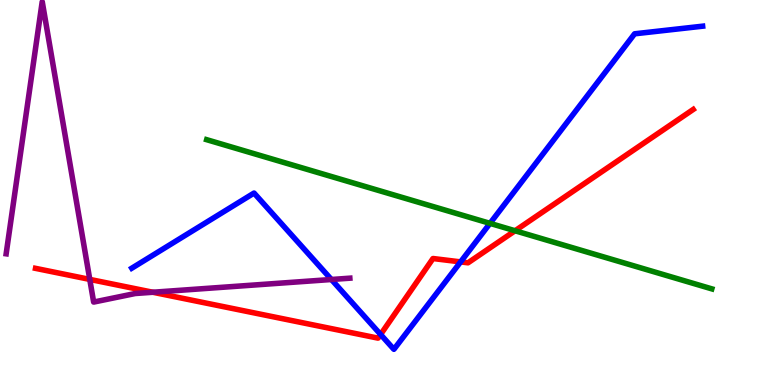[{'lines': ['blue', 'red'], 'intersections': [{'x': 4.91, 'y': 1.31}, {'x': 5.94, 'y': 3.2}]}, {'lines': ['green', 'red'], 'intersections': [{'x': 6.65, 'y': 4.01}]}, {'lines': ['purple', 'red'], 'intersections': [{'x': 1.16, 'y': 2.74}, {'x': 1.97, 'y': 2.41}]}, {'lines': ['blue', 'green'], 'intersections': [{'x': 6.32, 'y': 4.2}]}, {'lines': ['blue', 'purple'], 'intersections': [{'x': 4.28, 'y': 2.74}]}, {'lines': ['green', 'purple'], 'intersections': []}]